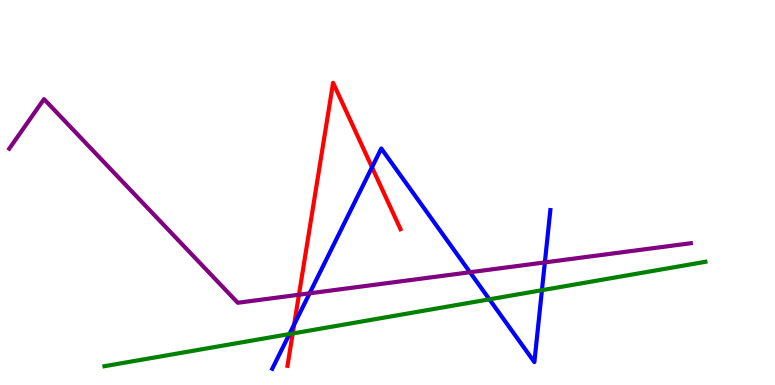[{'lines': ['blue', 'red'], 'intersections': [{'x': 3.8, 'y': 1.57}, {'x': 4.8, 'y': 5.66}]}, {'lines': ['green', 'red'], 'intersections': [{'x': 3.78, 'y': 1.34}]}, {'lines': ['purple', 'red'], 'intersections': [{'x': 3.86, 'y': 2.34}]}, {'lines': ['blue', 'green'], 'intersections': [{'x': 3.73, 'y': 1.32}, {'x': 6.31, 'y': 2.23}, {'x': 6.99, 'y': 2.46}]}, {'lines': ['blue', 'purple'], 'intersections': [{'x': 3.99, 'y': 2.38}, {'x': 6.06, 'y': 2.93}, {'x': 7.03, 'y': 3.18}]}, {'lines': ['green', 'purple'], 'intersections': []}]